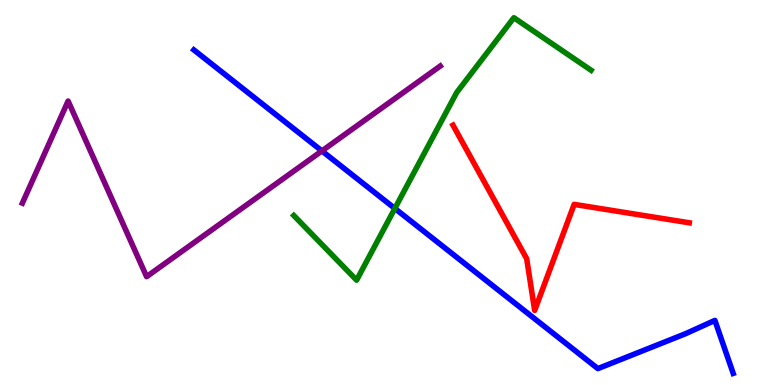[{'lines': ['blue', 'red'], 'intersections': []}, {'lines': ['green', 'red'], 'intersections': []}, {'lines': ['purple', 'red'], 'intersections': []}, {'lines': ['blue', 'green'], 'intersections': [{'x': 5.09, 'y': 4.59}]}, {'lines': ['blue', 'purple'], 'intersections': [{'x': 4.15, 'y': 6.08}]}, {'lines': ['green', 'purple'], 'intersections': []}]